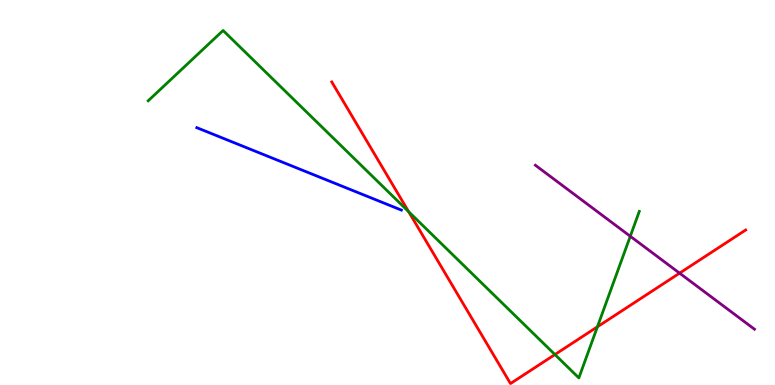[{'lines': ['blue', 'red'], 'intersections': []}, {'lines': ['green', 'red'], 'intersections': [{'x': 5.27, 'y': 4.5}, {'x': 7.16, 'y': 0.791}, {'x': 7.71, 'y': 1.51}]}, {'lines': ['purple', 'red'], 'intersections': [{'x': 8.77, 'y': 2.91}]}, {'lines': ['blue', 'green'], 'intersections': []}, {'lines': ['blue', 'purple'], 'intersections': []}, {'lines': ['green', 'purple'], 'intersections': [{'x': 8.13, 'y': 3.86}]}]